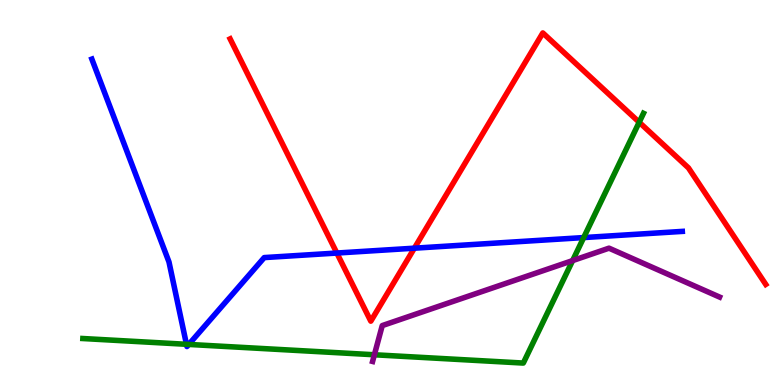[{'lines': ['blue', 'red'], 'intersections': [{'x': 4.35, 'y': 3.43}, {'x': 5.35, 'y': 3.55}]}, {'lines': ['green', 'red'], 'intersections': [{'x': 8.25, 'y': 6.82}]}, {'lines': ['purple', 'red'], 'intersections': []}, {'lines': ['blue', 'green'], 'intersections': [{'x': 2.41, 'y': 1.06}, {'x': 2.44, 'y': 1.05}, {'x': 7.53, 'y': 3.83}]}, {'lines': ['blue', 'purple'], 'intersections': []}, {'lines': ['green', 'purple'], 'intersections': [{'x': 4.83, 'y': 0.785}, {'x': 7.39, 'y': 3.23}]}]